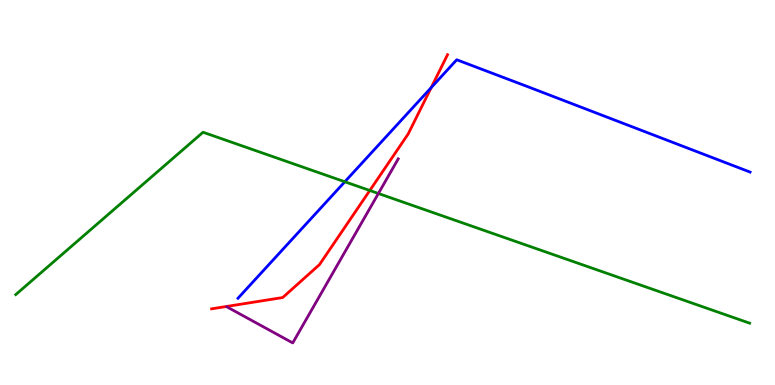[{'lines': ['blue', 'red'], 'intersections': [{'x': 5.56, 'y': 7.72}]}, {'lines': ['green', 'red'], 'intersections': [{'x': 4.77, 'y': 5.05}]}, {'lines': ['purple', 'red'], 'intersections': []}, {'lines': ['blue', 'green'], 'intersections': [{'x': 4.45, 'y': 5.28}]}, {'lines': ['blue', 'purple'], 'intersections': []}, {'lines': ['green', 'purple'], 'intersections': [{'x': 4.88, 'y': 4.97}]}]